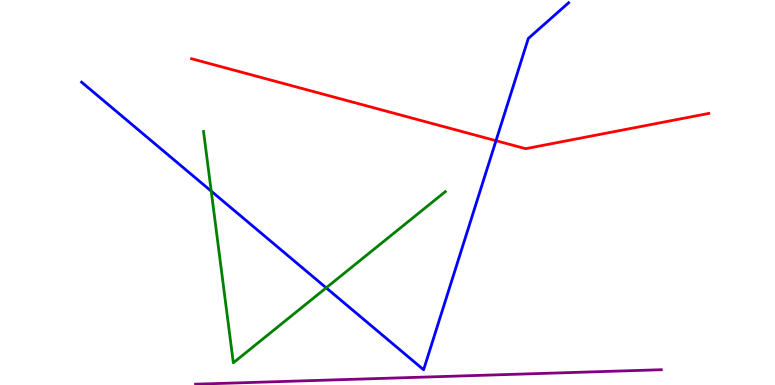[{'lines': ['blue', 'red'], 'intersections': [{'x': 6.4, 'y': 6.35}]}, {'lines': ['green', 'red'], 'intersections': []}, {'lines': ['purple', 'red'], 'intersections': []}, {'lines': ['blue', 'green'], 'intersections': [{'x': 2.73, 'y': 5.04}, {'x': 4.21, 'y': 2.52}]}, {'lines': ['blue', 'purple'], 'intersections': []}, {'lines': ['green', 'purple'], 'intersections': []}]